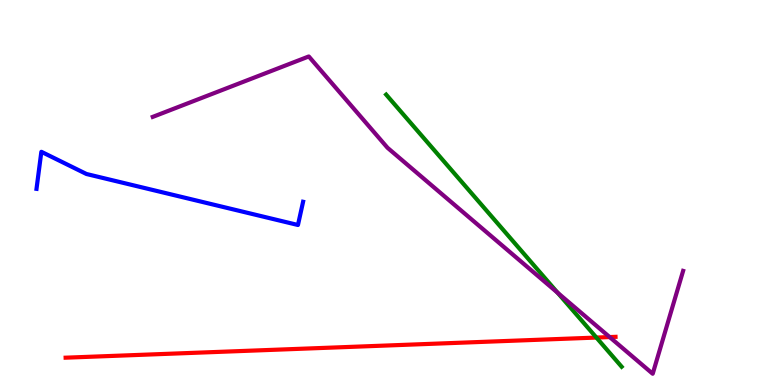[{'lines': ['blue', 'red'], 'intersections': []}, {'lines': ['green', 'red'], 'intersections': [{'x': 7.7, 'y': 1.23}]}, {'lines': ['purple', 'red'], 'intersections': [{'x': 7.87, 'y': 1.25}]}, {'lines': ['blue', 'green'], 'intersections': []}, {'lines': ['blue', 'purple'], 'intersections': []}, {'lines': ['green', 'purple'], 'intersections': [{'x': 7.19, 'y': 2.4}]}]